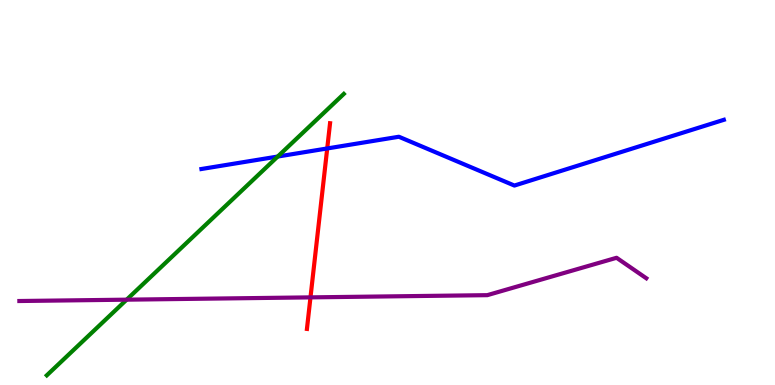[{'lines': ['blue', 'red'], 'intersections': [{'x': 4.22, 'y': 6.14}]}, {'lines': ['green', 'red'], 'intersections': []}, {'lines': ['purple', 'red'], 'intersections': [{'x': 4.01, 'y': 2.28}]}, {'lines': ['blue', 'green'], 'intersections': [{'x': 3.58, 'y': 5.93}]}, {'lines': ['blue', 'purple'], 'intersections': []}, {'lines': ['green', 'purple'], 'intersections': [{'x': 1.63, 'y': 2.22}]}]